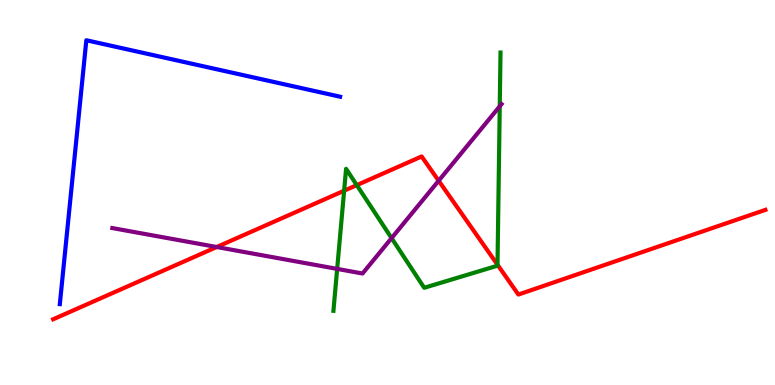[{'lines': ['blue', 'red'], 'intersections': []}, {'lines': ['green', 'red'], 'intersections': [{'x': 4.44, 'y': 5.05}, {'x': 4.6, 'y': 5.19}, {'x': 6.42, 'y': 3.12}]}, {'lines': ['purple', 'red'], 'intersections': [{'x': 2.8, 'y': 3.58}, {'x': 5.66, 'y': 5.31}]}, {'lines': ['blue', 'green'], 'intersections': []}, {'lines': ['blue', 'purple'], 'intersections': []}, {'lines': ['green', 'purple'], 'intersections': [{'x': 4.35, 'y': 3.02}, {'x': 5.05, 'y': 3.82}, {'x': 6.45, 'y': 7.24}]}]